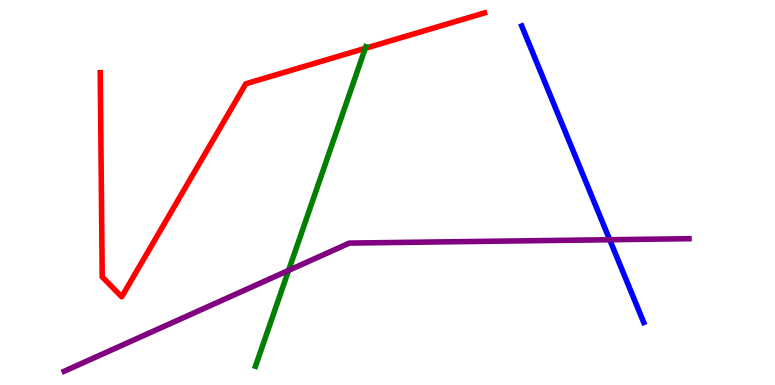[{'lines': ['blue', 'red'], 'intersections': []}, {'lines': ['green', 'red'], 'intersections': [{'x': 4.71, 'y': 8.75}]}, {'lines': ['purple', 'red'], 'intersections': []}, {'lines': ['blue', 'green'], 'intersections': []}, {'lines': ['blue', 'purple'], 'intersections': [{'x': 7.87, 'y': 3.77}]}, {'lines': ['green', 'purple'], 'intersections': [{'x': 3.72, 'y': 2.98}]}]